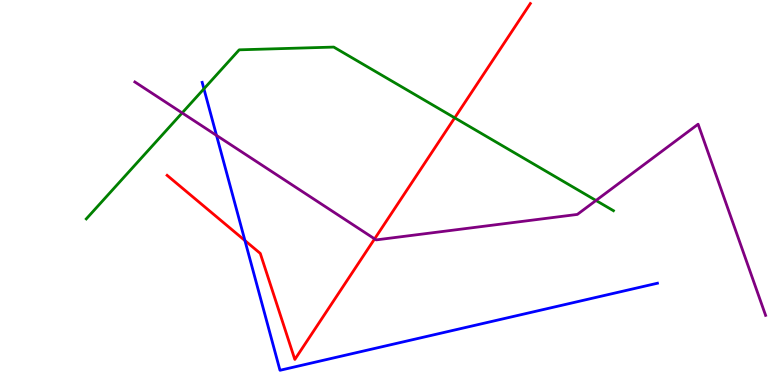[{'lines': ['blue', 'red'], 'intersections': [{'x': 3.16, 'y': 3.75}]}, {'lines': ['green', 'red'], 'intersections': [{'x': 5.87, 'y': 6.94}]}, {'lines': ['purple', 'red'], 'intersections': [{'x': 4.83, 'y': 3.8}]}, {'lines': ['blue', 'green'], 'intersections': [{'x': 2.63, 'y': 7.69}]}, {'lines': ['blue', 'purple'], 'intersections': [{'x': 2.79, 'y': 6.48}]}, {'lines': ['green', 'purple'], 'intersections': [{'x': 2.35, 'y': 7.07}, {'x': 7.69, 'y': 4.79}]}]